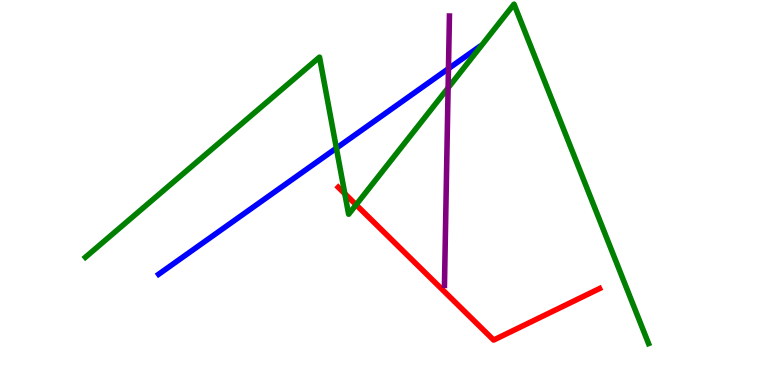[{'lines': ['blue', 'red'], 'intersections': []}, {'lines': ['green', 'red'], 'intersections': [{'x': 4.45, 'y': 4.97}, {'x': 4.59, 'y': 4.68}]}, {'lines': ['purple', 'red'], 'intersections': []}, {'lines': ['blue', 'green'], 'intersections': [{'x': 4.34, 'y': 6.15}]}, {'lines': ['blue', 'purple'], 'intersections': [{'x': 5.79, 'y': 8.22}]}, {'lines': ['green', 'purple'], 'intersections': [{'x': 5.78, 'y': 7.72}]}]